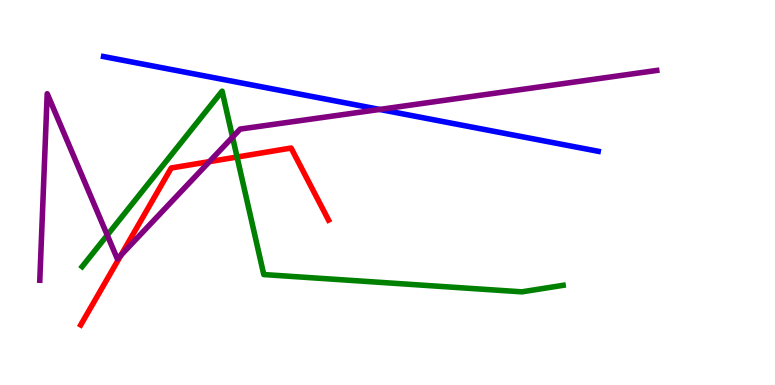[{'lines': ['blue', 'red'], 'intersections': []}, {'lines': ['green', 'red'], 'intersections': [{'x': 3.06, 'y': 5.92}]}, {'lines': ['purple', 'red'], 'intersections': [{'x': 1.56, 'y': 3.37}, {'x': 2.7, 'y': 5.8}]}, {'lines': ['blue', 'green'], 'intersections': []}, {'lines': ['blue', 'purple'], 'intersections': [{'x': 4.9, 'y': 7.16}]}, {'lines': ['green', 'purple'], 'intersections': [{'x': 1.38, 'y': 3.89}, {'x': 3.0, 'y': 6.44}]}]